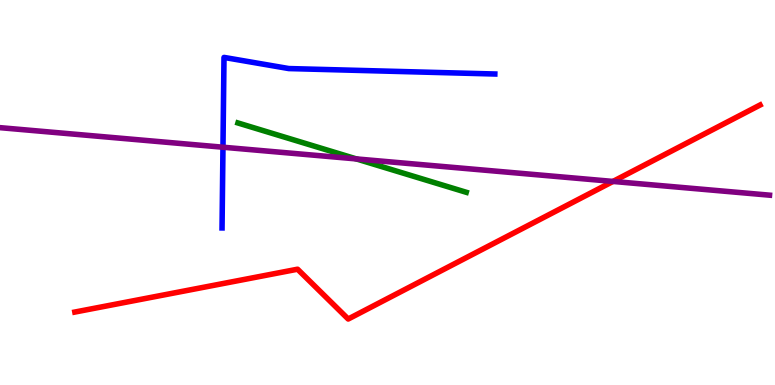[{'lines': ['blue', 'red'], 'intersections': []}, {'lines': ['green', 'red'], 'intersections': []}, {'lines': ['purple', 'red'], 'intersections': [{'x': 7.91, 'y': 5.29}]}, {'lines': ['blue', 'green'], 'intersections': []}, {'lines': ['blue', 'purple'], 'intersections': [{'x': 2.88, 'y': 6.18}]}, {'lines': ['green', 'purple'], 'intersections': [{'x': 4.6, 'y': 5.87}]}]